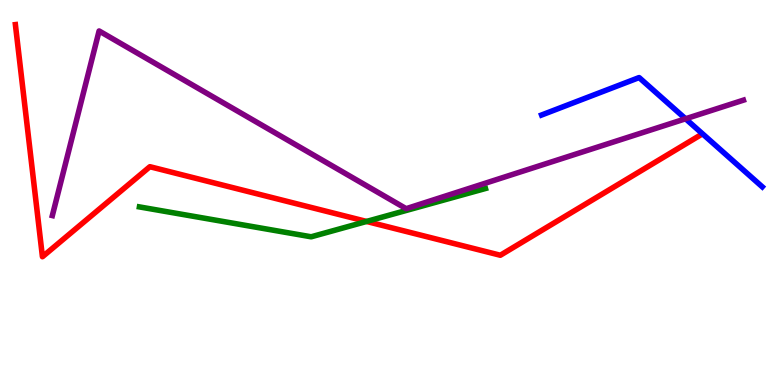[{'lines': ['blue', 'red'], 'intersections': []}, {'lines': ['green', 'red'], 'intersections': [{'x': 4.73, 'y': 4.25}]}, {'lines': ['purple', 'red'], 'intersections': []}, {'lines': ['blue', 'green'], 'intersections': []}, {'lines': ['blue', 'purple'], 'intersections': [{'x': 8.85, 'y': 6.91}]}, {'lines': ['green', 'purple'], 'intersections': []}]